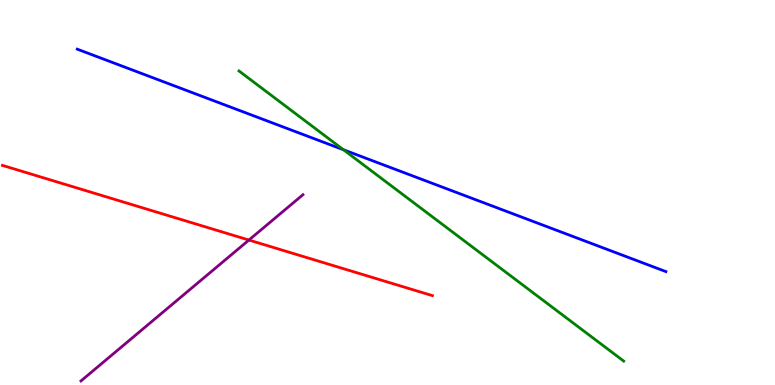[{'lines': ['blue', 'red'], 'intersections': []}, {'lines': ['green', 'red'], 'intersections': []}, {'lines': ['purple', 'red'], 'intersections': [{'x': 3.21, 'y': 3.77}]}, {'lines': ['blue', 'green'], 'intersections': [{'x': 4.43, 'y': 6.11}]}, {'lines': ['blue', 'purple'], 'intersections': []}, {'lines': ['green', 'purple'], 'intersections': []}]